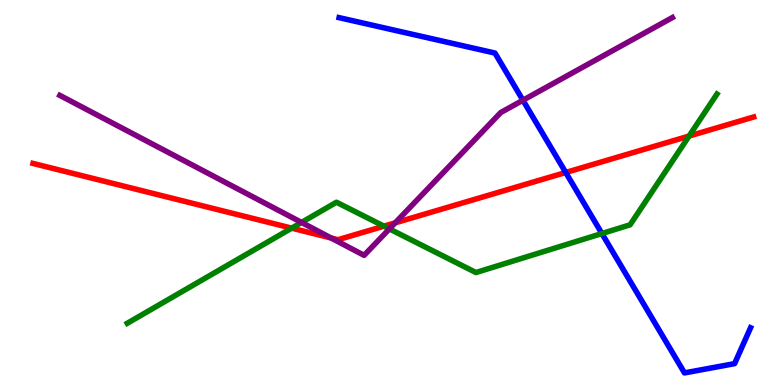[{'lines': ['blue', 'red'], 'intersections': [{'x': 7.3, 'y': 5.52}]}, {'lines': ['green', 'red'], 'intersections': [{'x': 3.76, 'y': 4.07}, {'x': 4.95, 'y': 4.13}, {'x': 8.89, 'y': 6.47}]}, {'lines': ['purple', 'red'], 'intersections': [{'x': 4.27, 'y': 3.82}, {'x': 5.1, 'y': 4.21}]}, {'lines': ['blue', 'green'], 'intersections': [{'x': 7.77, 'y': 3.93}]}, {'lines': ['blue', 'purple'], 'intersections': [{'x': 6.75, 'y': 7.4}]}, {'lines': ['green', 'purple'], 'intersections': [{'x': 3.89, 'y': 4.22}, {'x': 5.02, 'y': 4.05}]}]